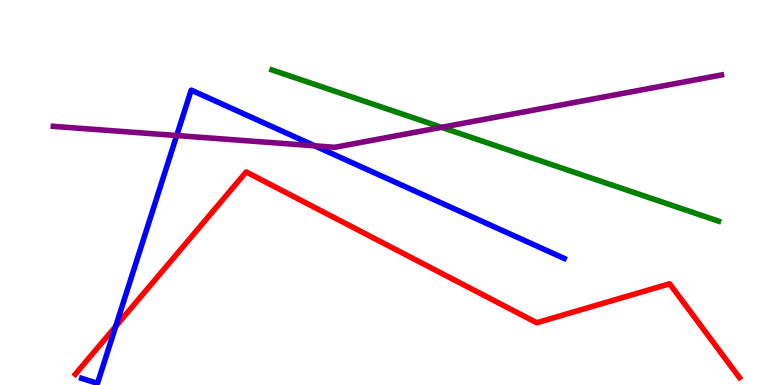[{'lines': ['blue', 'red'], 'intersections': [{'x': 1.49, 'y': 1.52}]}, {'lines': ['green', 'red'], 'intersections': []}, {'lines': ['purple', 'red'], 'intersections': []}, {'lines': ['blue', 'green'], 'intersections': []}, {'lines': ['blue', 'purple'], 'intersections': [{'x': 2.28, 'y': 6.48}, {'x': 4.06, 'y': 6.21}]}, {'lines': ['green', 'purple'], 'intersections': [{'x': 5.7, 'y': 6.69}]}]